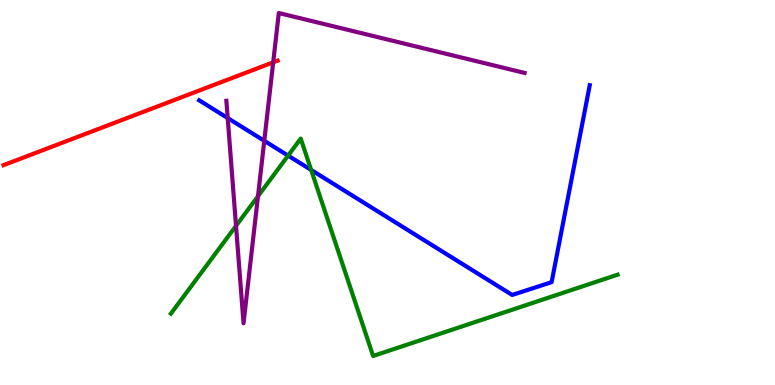[{'lines': ['blue', 'red'], 'intersections': []}, {'lines': ['green', 'red'], 'intersections': []}, {'lines': ['purple', 'red'], 'intersections': [{'x': 3.53, 'y': 8.38}]}, {'lines': ['blue', 'green'], 'intersections': [{'x': 3.72, 'y': 5.96}, {'x': 4.02, 'y': 5.59}]}, {'lines': ['blue', 'purple'], 'intersections': [{'x': 2.94, 'y': 6.93}, {'x': 3.41, 'y': 6.34}]}, {'lines': ['green', 'purple'], 'intersections': [{'x': 3.05, 'y': 4.13}, {'x': 3.33, 'y': 4.9}]}]